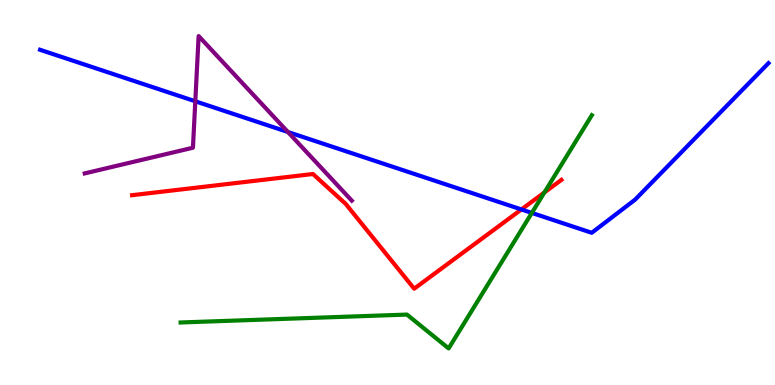[{'lines': ['blue', 'red'], 'intersections': [{'x': 6.73, 'y': 4.56}]}, {'lines': ['green', 'red'], 'intersections': [{'x': 7.02, 'y': 5.0}]}, {'lines': ['purple', 'red'], 'intersections': []}, {'lines': ['blue', 'green'], 'intersections': [{'x': 6.86, 'y': 4.47}]}, {'lines': ['blue', 'purple'], 'intersections': [{'x': 2.52, 'y': 7.37}, {'x': 3.71, 'y': 6.57}]}, {'lines': ['green', 'purple'], 'intersections': []}]